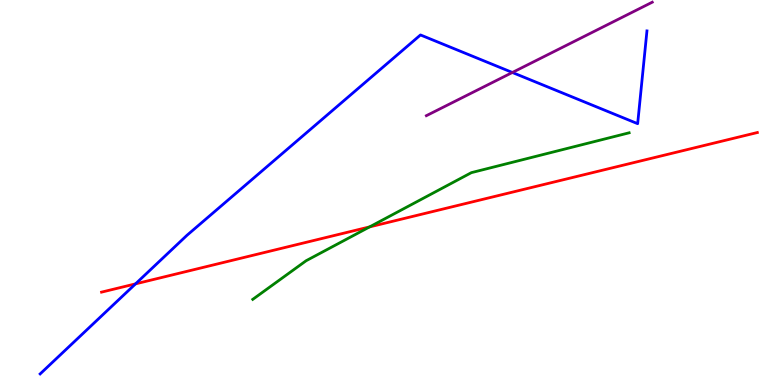[{'lines': ['blue', 'red'], 'intersections': [{'x': 1.75, 'y': 2.63}]}, {'lines': ['green', 'red'], 'intersections': [{'x': 4.77, 'y': 4.11}]}, {'lines': ['purple', 'red'], 'intersections': []}, {'lines': ['blue', 'green'], 'intersections': []}, {'lines': ['blue', 'purple'], 'intersections': [{'x': 6.61, 'y': 8.12}]}, {'lines': ['green', 'purple'], 'intersections': []}]